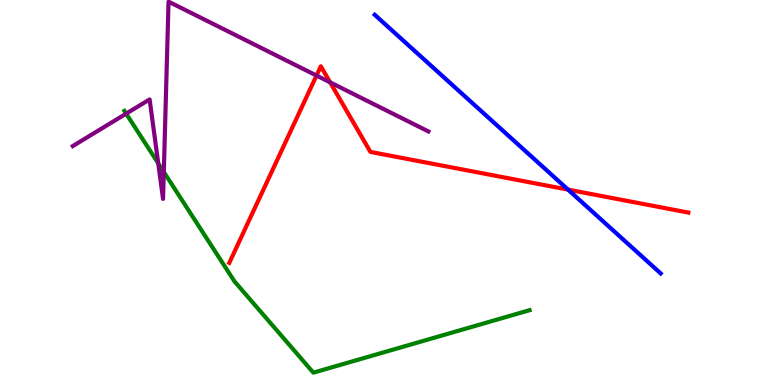[{'lines': ['blue', 'red'], 'intersections': [{'x': 7.33, 'y': 5.07}]}, {'lines': ['green', 'red'], 'intersections': []}, {'lines': ['purple', 'red'], 'intersections': [{'x': 4.08, 'y': 8.04}, {'x': 4.26, 'y': 7.86}]}, {'lines': ['blue', 'green'], 'intersections': []}, {'lines': ['blue', 'purple'], 'intersections': []}, {'lines': ['green', 'purple'], 'intersections': [{'x': 1.63, 'y': 7.05}, {'x': 2.04, 'y': 5.76}, {'x': 2.11, 'y': 5.53}]}]